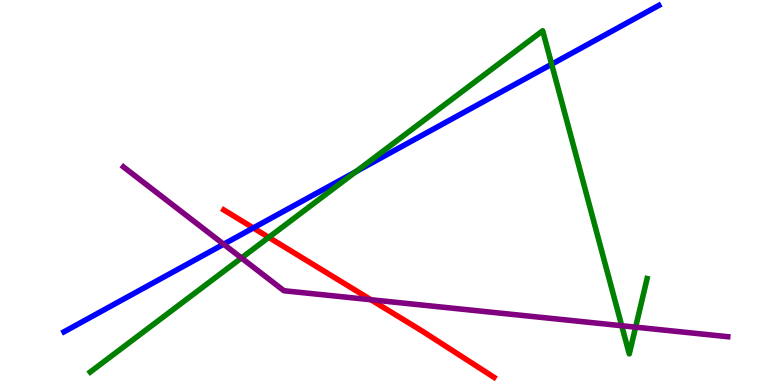[{'lines': ['blue', 'red'], 'intersections': [{'x': 3.27, 'y': 4.08}]}, {'lines': ['green', 'red'], 'intersections': [{'x': 3.47, 'y': 3.83}]}, {'lines': ['purple', 'red'], 'intersections': [{'x': 4.79, 'y': 2.21}]}, {'lines': ['blue', 'green'], 'intersections': [{'x': 4.59, 'y': 5.54}, {'x': 7.12, 'y': 8.33}]}, {'lines': ['blue', 'purple'], 'intersections': [{'x': 2.89, 'y': 3.66}]}, {'lines': ['green', 'purple'], 'intersections': [{'x': 3.12, 'y': 3.3}, {'x': 8.02, 'y': 1.54}, {'x': 8.2, 'y': 1.5}]}]